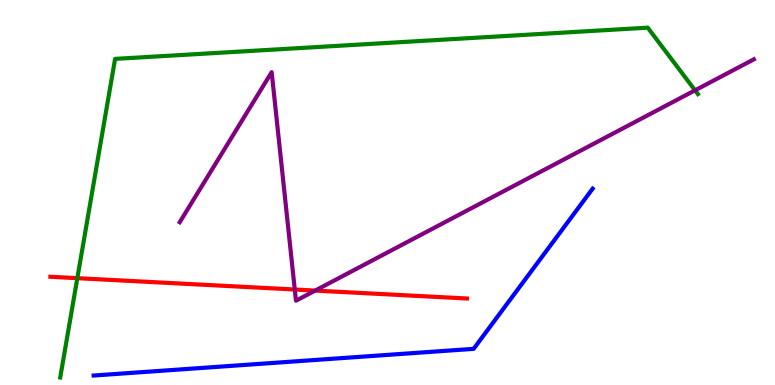[{'lines': ['blue', 'red'], 'intersections': []}, {'lines': ['green', 'red'], 'intersections': [{'x': 0.998, 'y': 2.77}]}, {'lines': ['purple', 'red'], 'intersections': [{'x': 3.8, 'y': 2.48}, {'x': 4.07, 'y': 2.45}]}, {'lines': ['blue', 'green'], 'intersections': []}, {'lines': ['blue', 'purple'], 'intersections': []}, {'lines': ['green', 'purple'], 'intersections': [{'x': 8.97, 'y': 7.65}]}]